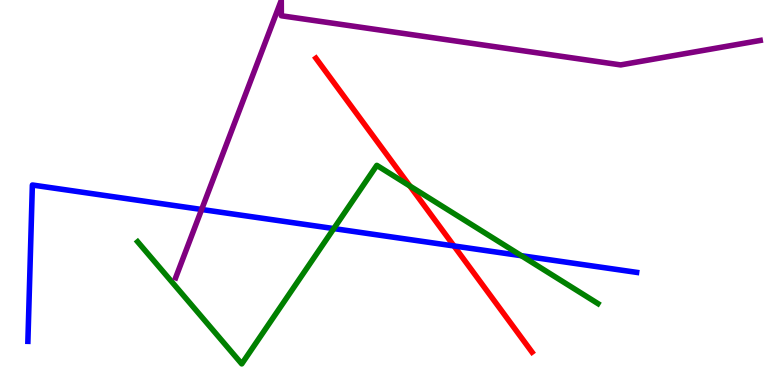[{'lines': ['blue', 'red'], 'intersections': [{'x': 5.86, 'y': 3.61}]}, {'lines': ['green', 'red'], 'intersections': [{'x': 5.29, 'y': 5.17}]}, {'lines': ['purple', 'red'], 'intersections': []}, {'lines': ['blue', 'green'], 'intersections': [{'x': 4.31, 'y': 4.06}, {'x': 6.73, 'y': 3.36}]}, {'lines': ['blue', 'purple'], 'intersections': [{'x': 2.6, 'y': 4.56}]}, {'lines': ['green', 'purple'], 'intersections': []}]